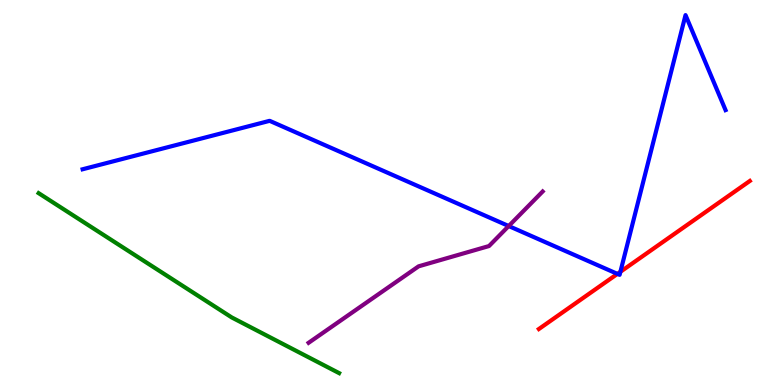[{'lines': ['blue', 'red'], 'intersections': [{'x': 7.97, 'y': 2.89}, {'x': 8.01, 'y': 2.94}]}, {'lines': ['green', 'red'], 'intersections': []}, {'lines': ['purple', 'red'], 'intersections': []}, {'lines': ['blue', 'green'], 'intersections': []}, {'lines': ['blue', 'purple'], 'intersections': [{'x': 6.56, 'y': 4.13}]}, {'lines': ['green', 'purple'], 'intersections': []}]